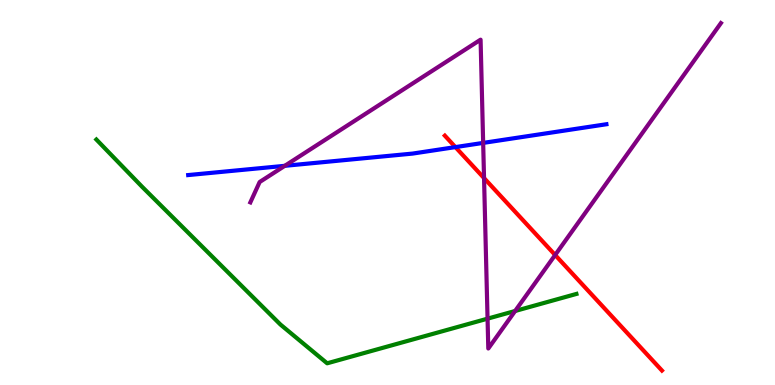[{'lines': ['blue', 'red'], 'intersections': [{'x': 5.88, 'y': 6.18}]}, {'lines': ['green', 'red'], 'intersections': []}, {'lines': ['purple', 'red'], 'intersections': [{'x': 6.25, 'y': 5.37}, {'x': 7.16, 'y': 3.38}]}, {'lines': ['blue', 'green'], 'intersections': []}, {'lines': ['blue', 'purple'], 'intersections': [{'x': 3.67, 'y': 5.69}, {'x': 6.23, 'y': 6.29}]}, {'lines': ['green', 'purple'], 'intersections': [{'x': 6.29, 'y': 1.72}, {'x': 6.65, 'y': 1.92}]}]